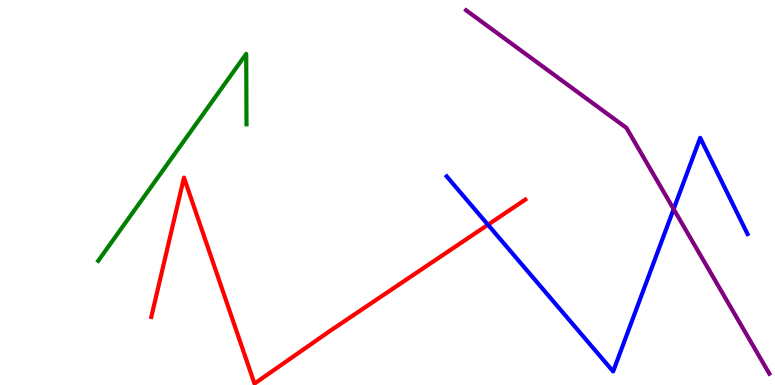[{'lines': ['blue', 'red'], 'intersections': [{'x': 6.3, 'y': 4.16}]}, {'lines': ['green', 'red'], 'intersections': []}, {'lines': ['purple', 'red'], 'intersections': []}, {'lines': ['blue', 'green'], 'intersections': []}, {'lines': ['blue', 'purple'], 'intersections': [{'x': 8.69, 'y': 4.57}]}, {'lines': ['green', 'purple'], 'intersections': []}]